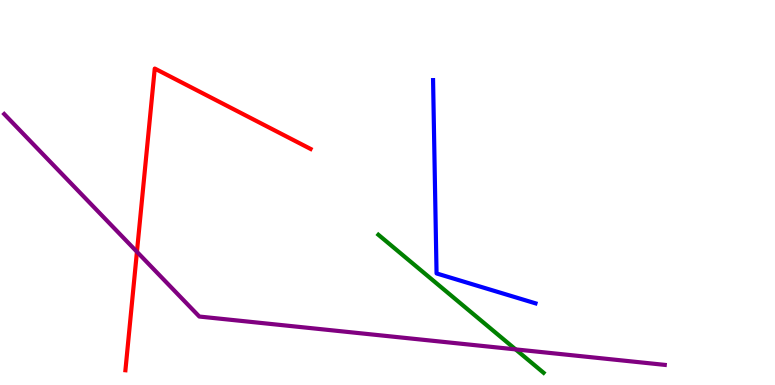[{'lines': ['blue', 'red'], 'intersections': []}, {'lines': ['green', 'red'], 'intersections': []}, {'lines': ['purple', 'red'], 'intersections': [{'x': 1.77, 'y': 3.46}]}, {'lines': ['blue', 'green'], 'intersections': []}, {'lines': ['blue', 'purple'], 'intersections': []}, {'lines': ['green', 'purple'], 'intersections': [{'x': 6.65, 'y': 0.925}]}]